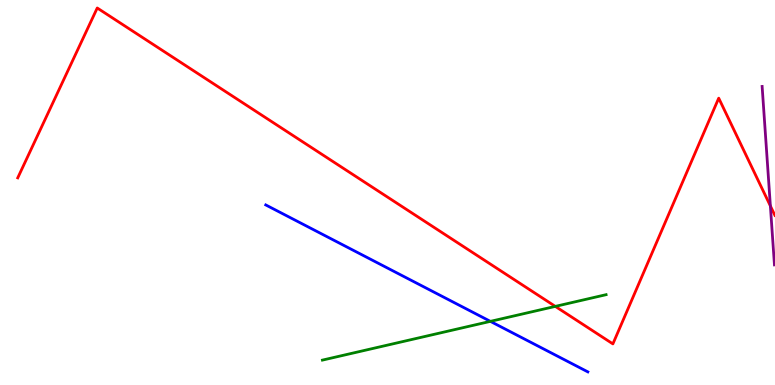[{'lines': ['blue', 'red'], 'intersections': []}, {'lines': ['green', 'red'], 'intersections': [{'x': 7.17, 'y': 2.04}]}, {'lines': ['purple', 'red'], 'intersections': [{'x': 9.94, 'y': 4.65}]}, {'lines': ['blue', 'green'], 'intersections': [{'x': 6.33, 'y': 1.65}]}, {'lines': ['blue', 'purple'], 'intersections': []}, {'lines': ['green', 'purple'], 'intersections': []}]